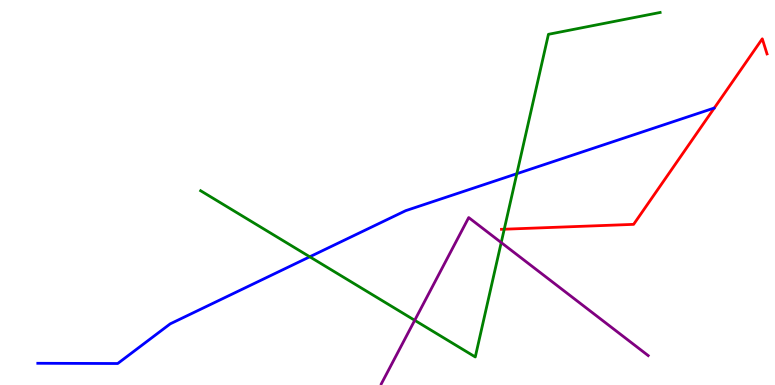[{'lines': ['blue', 'red'], 'intersections': []}, {'lines': ['green', 'red'], 'intersections': [{'x': 6.51, 'y': 4.05}]}, {'lines': ['purple', 'red'], 'intersections': []}, {'lines': ['blue', 'green'], 'intersections': [{'x': 4.0, 'y': 3.33}, {'x': 6.67, 'y': 5.49}]}, {'lines': ['blue', 'purple'], 'intersections': []}, {'lines': ['green', 'purple'], 'intersections': [{'x': 5.35, 'y': 1.68}, {'x': 6.47, 'y': 3.7}]}]